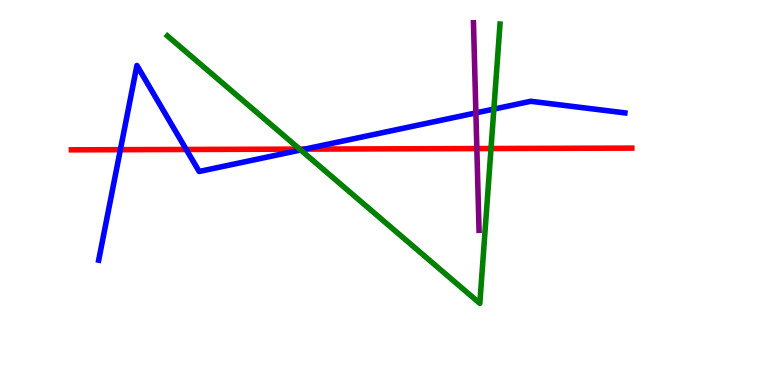[{'lines': ['blue', 'red'], 'intersections': [{'x': 1.55, 'y': 6.11}, {'x': 2.4, 'y': 6.12}, {'x': 3.93, 'y': 6.13}]}, {'lines': ['green', 'red'], 'intersections': [{'x': 3.87, 'y': 6.13}, {'x': 6.34, 'y': 6.14}]}, {'lines': ['purple', 'red'], 'intersections': [{'x': 6.15, 'y': 6.14}]}, {'lines': ['blue', 'green'], 'intersections': [{'x': 3.88, 'y': 6.1}, {'x': 6.37, 'y': 7.17}]}, {'lines': ['blue', 'purple'], 'intersections': [{'x': 6.14, 'y': 7.07}]}, {'lines': ['green', 'purple'], 'intersections': []}]